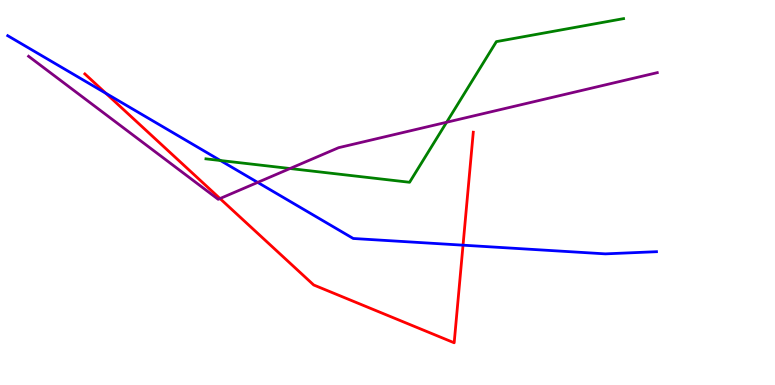[{'lines': ['blue', 'red'], 'intersections': [{'x': 1.37, 'y': 7.58}, {'x': 5.97, 'y': 3.63}]}, {'lines': ['green', 'red'], 'intersections': []}, {'lines': ['purple', 'red'], 'intersections': [{'x': 2.84, 'y': 4.84}]}, {'lines': ['blue', 'green'], 'intersections': [{'x': 2.84, 'y': 5.83}]}, {'lines': ['blue', 'purple'], 'intersections': [{'x': 3.32, 'y': 5.26}]}, {'lines': ['green', 'purple'], 'intersections': [{'x': 3.74, 'y': 5.62}, {'x': 5.76, 'y': 6.82}]}]